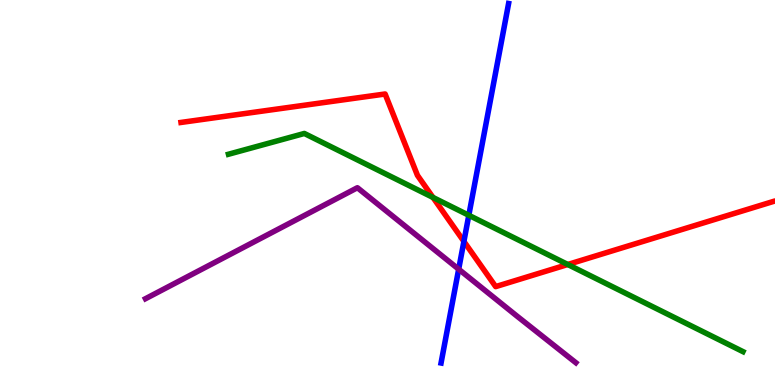[{'lines': ['blue', 'red'], 'intersections': [{'x': 5.99, 'y': 3.73}]}, {'lines': ['green', 'red'], 'intersections': [{'x': 5.59, 'y': 4.87}, {'x': 7.33, 'y': 3.13}]}, {'lines': ['purple', 'red'], 'intersections': []}, {'lines': ['blue', 'green'], 'intersections': [{'x': 6.05, 'y': 4.41}]}, {'lines': ['blue', 'purple'], 'intersections': [{'x': 5.92, 'y': 3.01}]}, {'lines': ['green', 'purple'], 'intersections': []}]